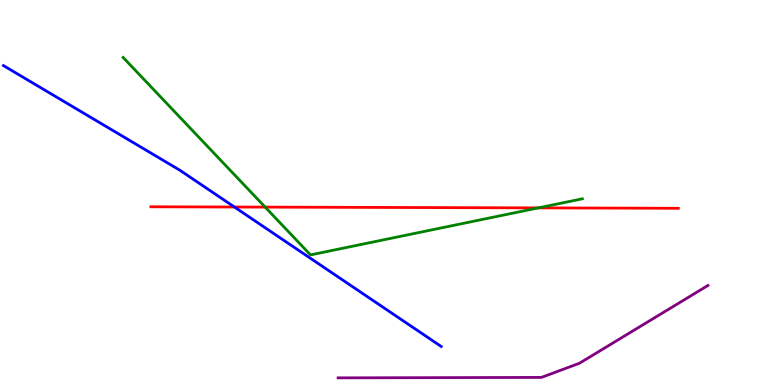[{'lines': ['blue', 'red'], 'intersections': [{'x': 3.02, 'y': 4.62}]}, {'lines': ['green', 'red'], 'intersections': [{'x': 3.42, 'y': 4.62}, {'x': 6.95, 'y': 4.6}]}, {'lines': ['purple', 'red'], 'intersections': []}, {'lines': ['blue', 'green'], 'intersections': []}, {'lines': ['blue', 'purple'], 'intersections': []}, {'lines': ['green', 'purple'], 'intersections': []}]